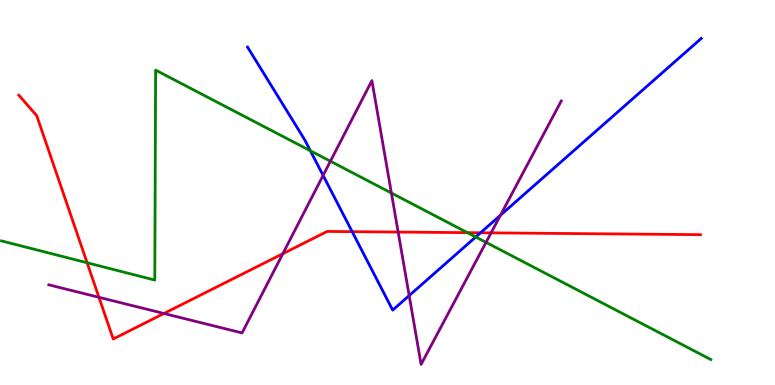[{'lines': ['blue', 'red'], 'intersections': [{'x': 4.54, 'y': 3.98}, {'x': 6.2, 'y': 3.95}]}, {'lines': ['green', 'red'], 'intersections': [{'x': 1.12, 'y': 3.17}, {'x': 6.03, 'y': 3.96}]}, {'lines': ['purple', 'red'], 'intersections': [{'x': 1.28, 'y': 2.28}, {'x': 2.12, 'y': 1.86}, {'x': 3.65, 'y': 3.41}, {'x': 5.14, 'y': 3.97}, {'x': 6.34, 'y': 3.95}]}, {'lines': ['blue', 'green'], 'intersections': [{'x': 4.01, 'y': 6.08}, {'x': 6.14, 'y': 3.84}]}, {'lines': ['blue', 'purple'], 'intersections': [{'x': 4.17, 'y': 5.44}, {'x': 5.28, 'y': 2.32}, {'x': 6.46, 'y': 4.41}]}, {'lines': ['green', 'purple'], 'intersections': [{'x': 4.26, 'y': 5.81}, {'x': 5.05, 'y': 4.99}, {'x': 6.27, 'y': 3.71}]}]